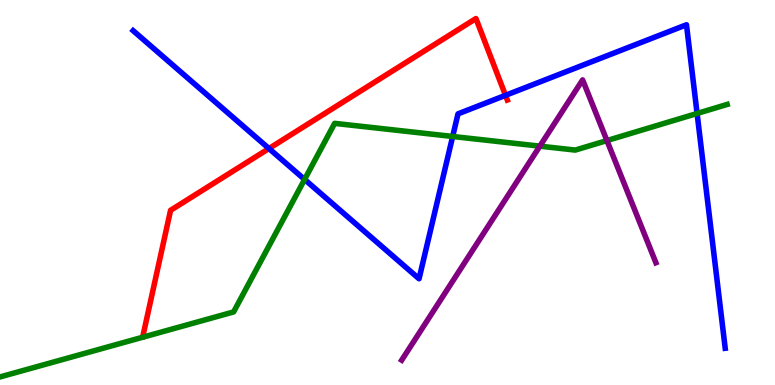[{'lines': ['blue', 'red'], 'intersections': [{'x': 3.47, 'y': 6.14}, {'x': 6.52, 'y': 7.52}]}, {'lines': ['green', 'red'], 'intersections': []}, {'lines': ['purple', 'red'], 'intersections': []}, {'lines': ['blue', 'green'], 'intersections': [{'x': 3.93, 'y': 5.34}, {'x': 5.84, 'y': 6.46}, {'x': 8.99, 'y': 7.05}]}, {'lines': ['blue', 'purple'], 'intersections': []}, {'lines': ['green', 'purple'], 'intersections': [{'x': 6.97, 'y': 6.2}, {'x': 7.83, 'y': 6.35}]}]